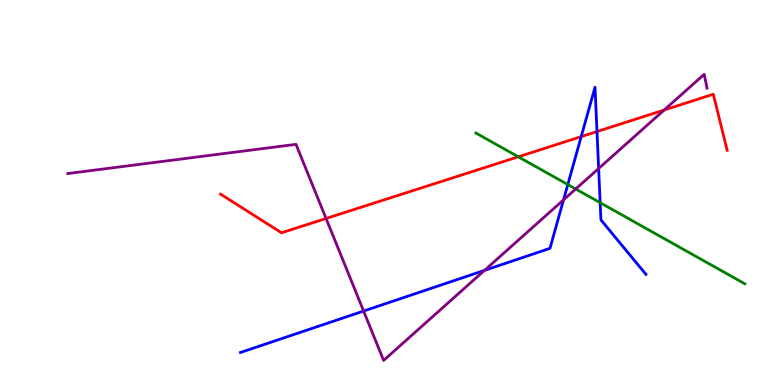[{'lines': ['blue', 'red'], 'intersections': [{'x': 7.5, 'y': 6.45}, {'x': 7.7, 'y': 6.58}]}, {'lines': ['green', 'red'], 'intersections': [{'x': 6.69, 'y': 5.93}]}, {'lines': ['purple', 'red'], 'intersections': [{'x': 4.21, 'y': 4.33}, {'x': 8.57, 'y': 7.14}]}, {'lines': ['blue', 'green'], 'intersections': [{'x': 7.33, 'y': 5.21}, {'x': 7.74, 'y': 4.73}]}, {'lines': ['blue', 'purple'], 'intersections': [{'x': 4.69, 'y': 1.92}, {'x': 6.25, 'y': 2.98}, {'x': 7.27, 'y': 4.81}, {'x': 7.72, 'y': 5.62}]}, {'lines': ['green', 'purple'], 'intersections': [{'x': 7.43, 'y': 5.09}]}]